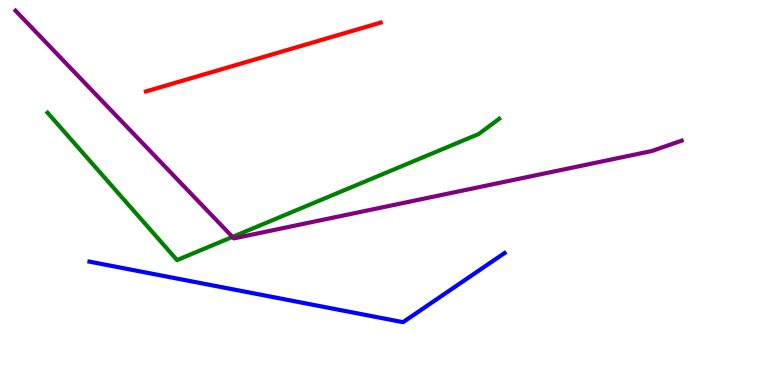[{'lines': ['blue', 'red'], 'intersections': []}, {'lines': ['green', 'red'], 'intersections': []}, {'lines': ['purple', 'red'], 'intersections': []}, {'lines': ['blue', 'green'], 'intersections': []}, {'lines': ['blue', 'purple'], 'intersections': []}, {'lines': ['green', 'purple'], 'intersections': [{'x': 3.0, 'y': 3.85}]}]